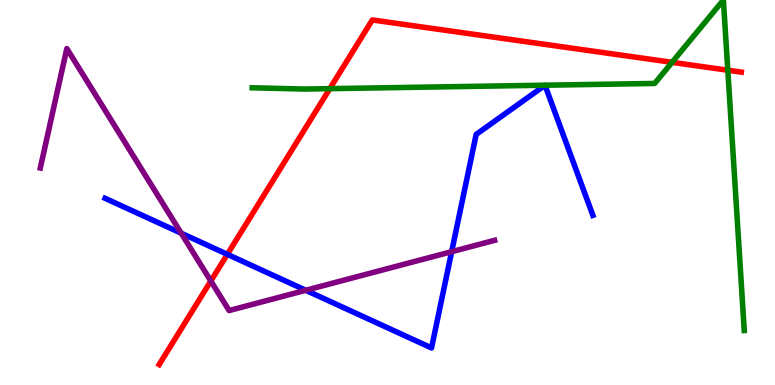[{'lines': ['blue', 'red'], 'intersections': [{'x': 2.93, 'y': 3.39}]}, {'lines': ['green', 'red'], 'intersections': [{'x': 4.26, 'y': 7.7}, {'x': 8.67, 'y': 8.38}, {'x': 9.39, 'y': 8.18}]}, {'lines': ['purple', 'red'], 'intersections': [{'x': 2.72, 'y': 2.7}]}, {'lines': ['blue', 'green'], 'intersections': []}, {'lines': ['blue', 'purple'], 'intersections': [{'x': 2.34, 'y': 3.94}, {'x': 3.95, 'y': 2.46}, {'x': 5.83, 'y': 3.46}]}, {'lines': ['green', 'purple'], 'intersections': []}]